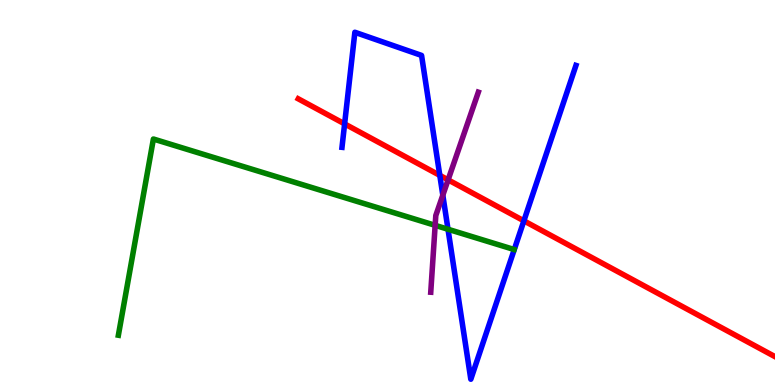[{'lines': ['blue', 'red'], 'intersections': [{'x': 4.45, 'y': 6.78}, {'x': 5.67, 'y': 5.45}, {'x': 6.76, 'y': 4.26}]}, {'lines': ['green', 'red'], 'intersections': []}, {'lines': ['purple', 'red'], 'intersections': [{'x': 5.78, 'y': 5.33}]}, {'lines': ['blue', 'green'], 'intersections': [{'x': 5.78, 'y': 4.05}]}, {'lines': ['blue', 'purple'], 'intersections': [{'x': 5.71, 'y': 4.93}]}, {'lines': ['green', 'purple'], 'intersections': [{'x': 5.61, 'y': 4.15}]}]